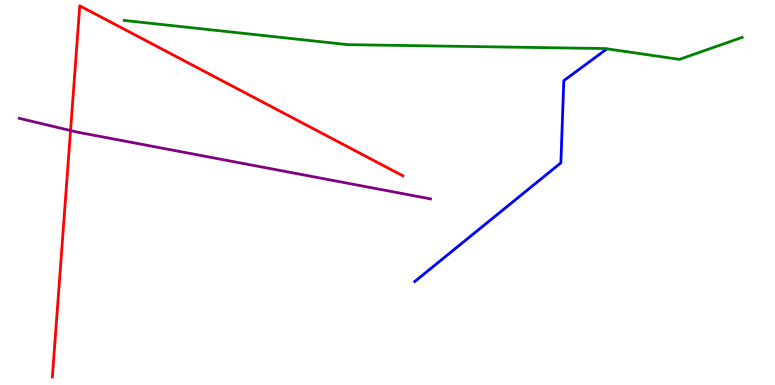[{'lines': ['blue', 'red'], 'intersections': []}, {'lines': ['green', 'red'], 'intersections': []}, {'lines': ['purple', 'red'], 'intersections': [{'x': 0.91, 'y': 6.61}]}, {'lines': ['blue', 'green'], 'intersections': []}, {'lines': ['blue', 'purple'], 'intersections': []}, {'lines': ['green', 'purple'], 'intersections': []}]